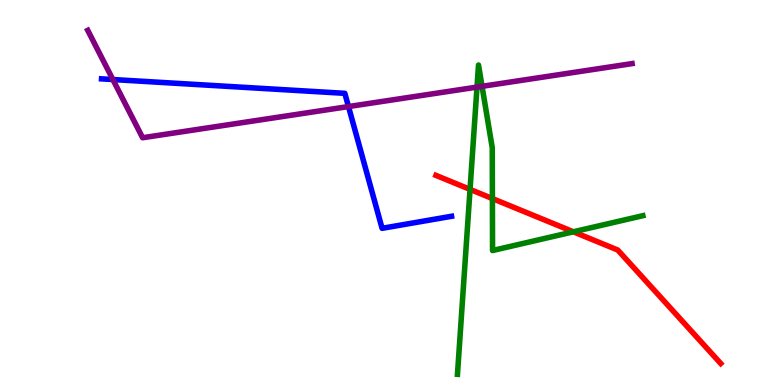[{'lines': ['blue', 'red'], 'intersections': []}, {'lines': ['green', 'red'], 'intersections': [{'x': 6.07, 'y': 5.08}, {'x': 6.35, 'y': 4.84}, {'x': 7.4, 'y': 3.98}]}, {'lines': ['purple', 'red'], 'intersections': []}, {'lines': ['blue', 'green'], 'intersections': []}, {'lines': ['blue', 'purple'], 'intersections': [{'x': 1.46, 'y': 7.93}, {'x': 4.5, 'y': 7.23}]}, {'lines': ['green', 'purple'], 'intersections': [{'x': 6.15, 'y': 7.74}, {'x': 6.22, 'y': 7.76}]}]